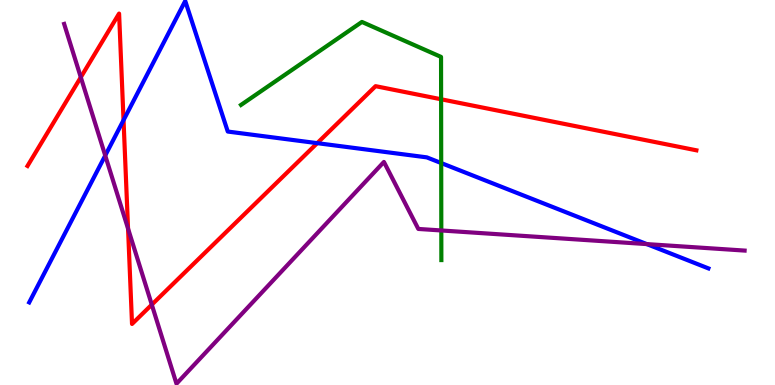[{'lines': ['blue', 'red'], 'intersections': [{'x': 1.59, 'y': 6.88}, {'x': 4.09, 'y': 6.28}]}, {'lines': ['green', 'red'], 'intersections': [{'x': 5.69, 'y': 7.42}]}, {'lines': ['purple', 'red'], 'intersections': [{'x': 1.04, 'y': 7.99}, {'x': 1.65, 'y': 4.06}, {'x': 1.96, 'y': 2.09}]}, {'lines': ['blue', 'green'], 'intersections': [{'x': 5.69, 'y': 5.77}]}, {'lines': ['blue', 'purple'], 'intersections': [{'x': 1.36, 'y': 5.96}, {'x': 8.35, 'y': 3.66}]}, {'lines': ['green', 'purple'], 'intersections': [{'x': 5.69, 'y': 4.01}]}]